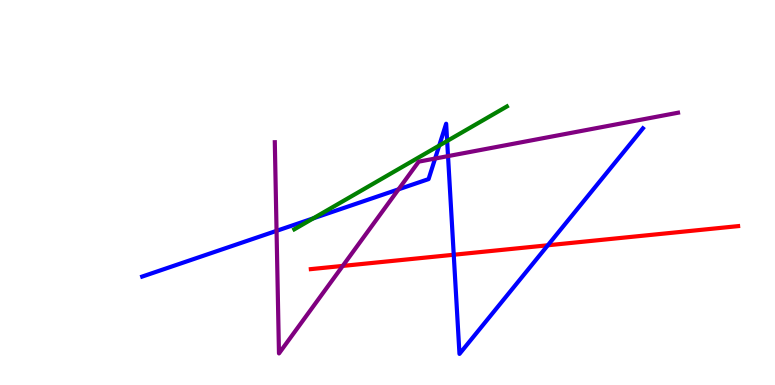[{'lines': ['blue', 'red'], 'intersections': [{'x': 5.85, 'y': 3.38}, {'x': 7.07, 'y': 3.63}]}, {'lines': ['green', 'red'], 'intersections': []}, {'lines': ['purple', 'red'], 'intersections': [{'x': 4.42, 'y': 3.09}]}, {'lines': ['blue', 'green'], 'intersections': [{'x': 4.04, 'y': 4.33}, {'x': 5.67, 'y': 6.22}, {'x': 5.77, 'y': 6.34}]}, {'lines': ['blue', 'purple'], 'intersections': [{'x': 3.57, 'y': 4.0}, {'x': 5.14, 'y': 5.08}, {'x': 5.61, 'y': 5.88}, {'x': 5.78, 'y': 5.95}]}, {'lines': ['green', 'purple'], 'intersections': []}]